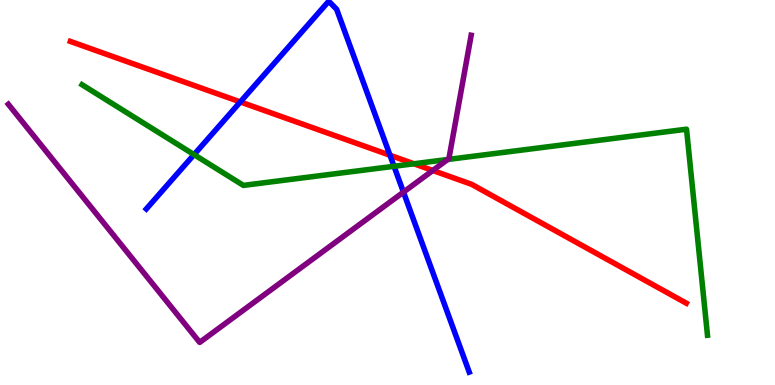[{'lines': ['blue', 'red'], 'intersections': [{'x': 3.1, 'y': 7.35}, {'x': 5.03, 'y': 5.97}]}, {'lines': ['green', 'red'], 'intersections': [{'x': 5.34, 'y': 5.75}]}, {'lines': ['purple', 'red'], 'intersections': [{'x': 5.58, 'y': 5.57}]}, {'lines': ['blue', 'green'], 'intersections': [{'x': 2.5, 'y': 5.98}, {'x': 5.08, 'y': 5.68}]}, {'lines': ['blue', 'purple'], 'intersections': [{'x': 5.21, 'y': 5.01}]}, {'lines': ['green', 'purple'], 'intersections': [{'x': 5.78, 'y': 5.86}]}]